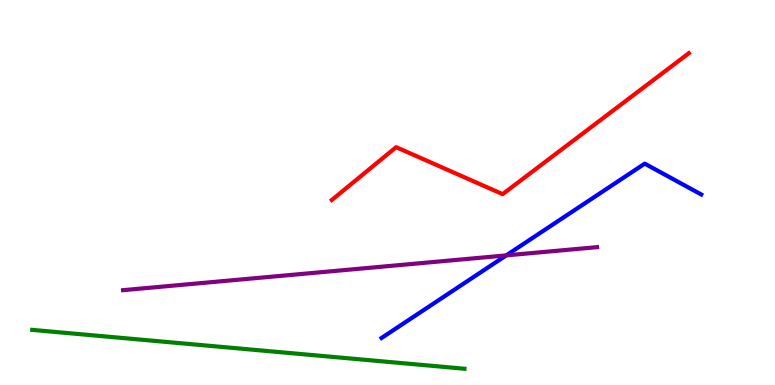[{'lines': ['blue', 'red'], 'intersections': []}, {'lines': ['green', 'red'], 'intersections': []}, {'lines': ['purple', 'red'], 'intersections': []}, {'lines': ['blue', 'green'], 'intersections': []}, {'lines': ['blue', 'purple'], 'intersections': [{'x': 6.53, 'y': 3.37}]}, {'lines': ['green', 'purple'], 'intersections': []}]